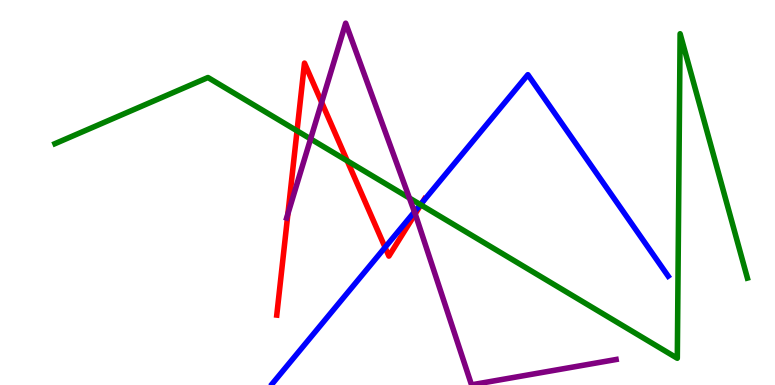[{'lines': ['blue', 'red'], 'intersections': [{'x': 4.97, 'y': 3.57}, {'x': 5.45, 'y': 4.76}]}, {'lines': ['green', 'red'], 'intersections': [{'x': 3.83, 'y': 6.6}, {'x': 4.48, 'y': 5.82}, {'x': 5.43, 'y': 4.68}]}, {'lines': ['purple', 'red'], 'intersections': [{'x': 3.71, 'y': 4.45}, {'x': 4.15, 'y': 7.34}, {'x': 5.36, 'y': 4.44}]}, {'lines': ['blue', 'green'], 'intersections': [{'x': 5.42, 'y': 4.69}]}, {'lines': ['blue', 'purple'], 'intersections': [{'x': 5.35, 'y': 4.5}]}, {'lines': ['green', 'purple'], 'intersections': [{'x': 4.01, 'y': 6.39}, {'x': 5.28, 'y': 4.86}]}]